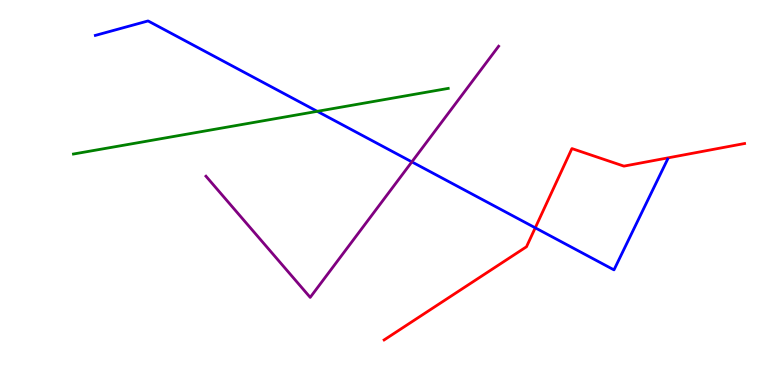[{'lines': ['blue', 'red'], 'intersections': [{'x': 6.91, 'y': 4.08}]}, {'lines': ['green', 'red'], 'intersections': []}, {'lines': ['purple', 'red'], 'intersections': []}, {'lines': ['blue', 'green'], 'intersections': [{'x': 4.09, 'y': 7.11}]}, {'lines': ['blue', 'purple'], 'intersections': [{'x': 5.31, 'y': 5.8}]}, {'lines': ['green', 'purple'], 'intersections': []}]